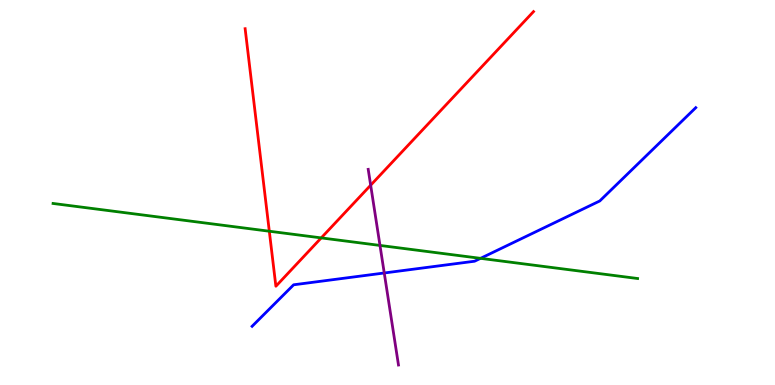[{'lines': ['blue', 'red'], 'intersections': []}, {'lines': ['green', 'red'], 'intersections': [{'x': 3.47, 'y': 3.99}, {'x': 4.14, 'y': 3.82}]}, {'lines': ['purple', 'red'], 'intersections': [{'x': 4.78, 'y': 5.19}]}, {'lines': ['blue', 'green'], 'intersections': [{'x': 6.2, 'y': 3.29}]}, {'lines': ['blue', 'purple'], 'intersections': [{'x': 4.96, 'y': 2.91}]}, {'lines': ['green', 'purple'], 'intersections': [{'x': 4.9, 'y': 3.63}]}]